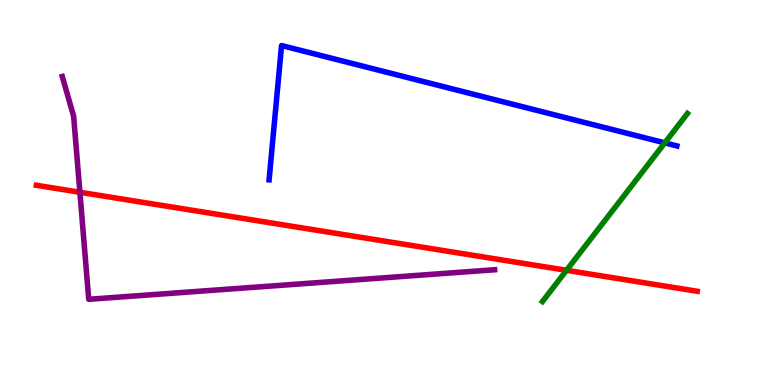[{'lines': ['blue', 'red'], 'intersections': []}, {'lines': ['green', 'red'], 'intersections': [{'x': 7.31, 'y': 2.98}]}, {'lines': ['purple', 'red'], 'intersections': [{'x': 1.03, 'y': 5.01}]}, {'lines': ['blue', 'green'], 'intersections': [{'x': 8.58, 'y': 6.29}]}, {'lines': ['blue', 'purple'], 'intersections': []}, {'lines': ['green', 'purple'], 'intersections': []}]